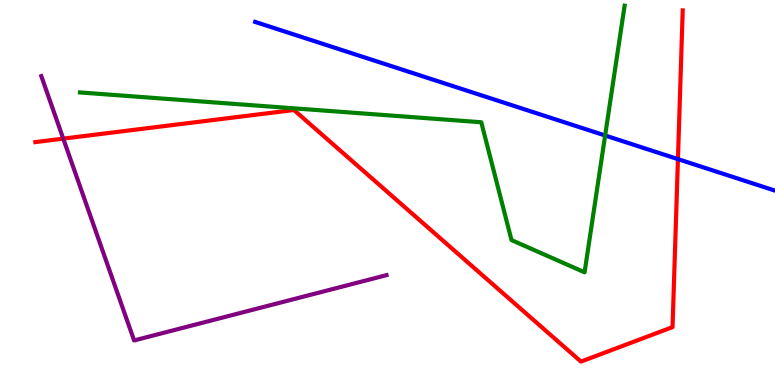[{'lines': ['blue', 'red'], 'intersections': [{'x': 8.75, 'y': 5.87}]}, {'lines': ['green', 'red'], 'intersections': []}, {'lines': ['purple', 'red'], 'intersections': [{'x': 0.816, 'y': 6.4}]}, {'lines': ['blue', 'green'], 'intersections': [{'x': 7.81, 'y': 6.48}]}, {'lines': ['blue', 'purple'], 'intersections': []}, {'lines': ['green', 'purple'], 'intersections': []}]